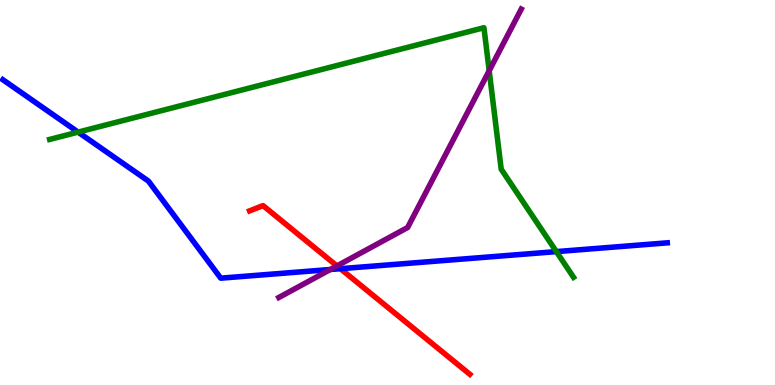[{'lines': ['blue', 'red'], 'intersections': [{'x': 4.39, 'y': 3.02}]}, {'lines': ['green', 'red'], 'intersections': []}, {'lines': ['purple', 'red'], 'intersections': [{'x': 4.35, 'y': 3.09}]}, {'lines': ['blue', 'green'], 'intersections': [{'x': 1.01, 'y': 6.57}, {'x': 7.18, 'y': 3.46}]}, {'lines': ['blue', 'purple'], 'intersections': [{'x': 4.26, 'y': 3.0}]}, {'lines': ['green', 'purple'], 'intersections': [{'x': 6.31, 'y': 8.16}]}]